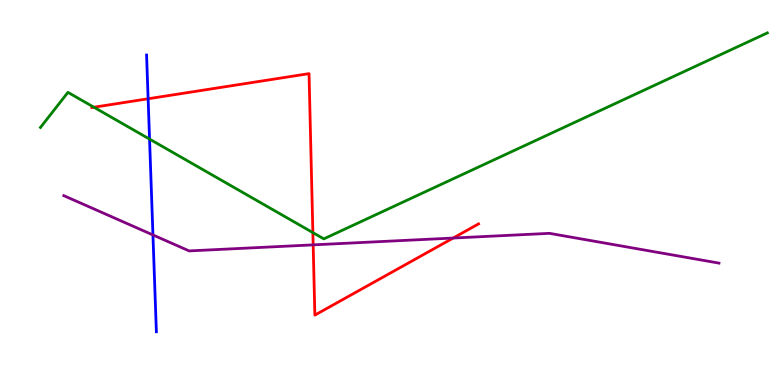[{'lines': ['blue', 'red'], 'intersections': [{'x': 1.91, 'y': 7.43}]}, {'lines': ['green', 'red'], 'intersections': [{'x': 1.21, 'y': 7.21}, {'x': 4.04, 'y': 3.96}]}, {'lines': ['purple', 'red'], 'intersections': [{'x': 4.04, 'y': 3.64}, {'x': 5.85, 'y': 3.82}]}, {'lines': ['blue', 'green'], 'intersections': [{'x': 1.93, 'y': 6.39}]}, {'lines': ['blue', 'purple'], 'intersections': [{'x': 1.97, 'y': 3.9}]}, {'lines': ['green', 'purple'], 'intersections': []}]